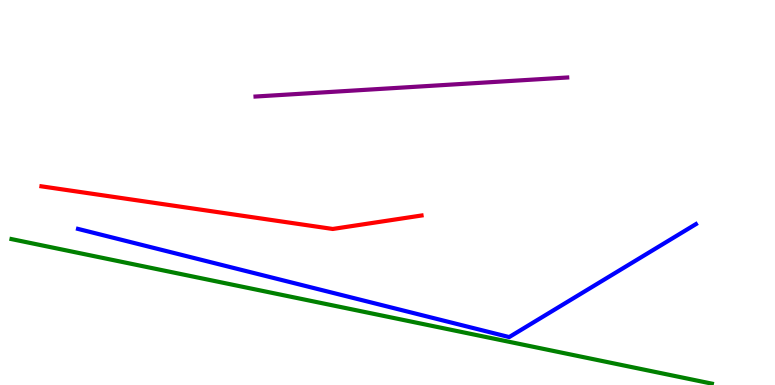[{'lines': ['blue', 'red'], 'intersections': []}, {'lines': ['green', 'red'], 'intersections': []}, {'lines': ['purple', 'red'], 'intersections': []}, {'lines': ['blue', 'green'], 'intersections': []}, {'lines': ['blue', 'purple'], 'intersections': []}, {'lines': ['green', 'purple'], 'intersections': []}]